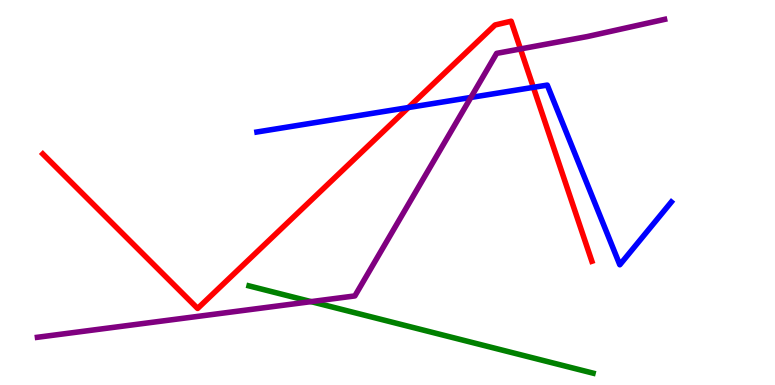[{'lines': ['blue', 'red'], 'intersections': [{'x': 5.27, 'y': 7.21}, {'x': 6.88, 'y': 7.73}]}, {'lines': ['green', 'red'], 'intersections': []}, {'lines': ['purple', 'red'], 'intersections': [{'x': 6.72, 'y': 8.73}]}, {'lines': ['blue', 'green'], 'intersections': []}, {'lines': ['blue', 'purple'], 'intersections': [{'x': 6.08, 'y': 7.47}]}, {'lines': ['green', 'purple'], 'intersections': [{'x': 4.01, 'y': 2.17}]}]